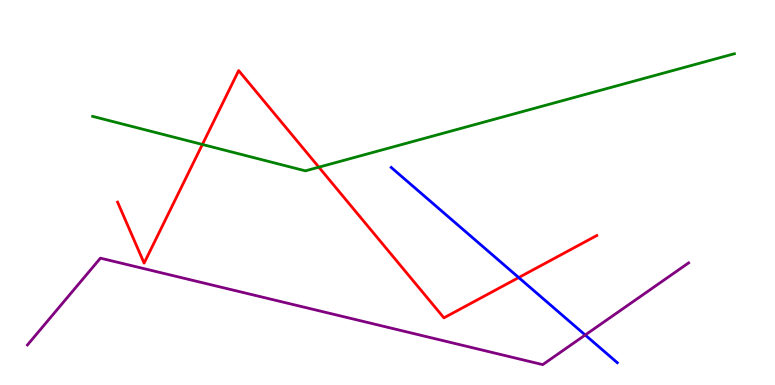[{'lines': ['blue', 'red'], 'intersections': [{'x': 6.69, 'y': 2.79}]}, {'lines': ['green', 'red'], 'intersections': [{'x': 2.61, 'y': 6.25}, {'x': 4.11, 'y': 5.66}]}, {'lines': ['purple', 'red'], 'intersections': []}, {'lines': ['blue', 'green'], 'intersections': []}, {'lines': ['blue', 'purple'], 'intersections': [{'x': 7.55, 'y': 1.3}]}, {'lines': ['green', 'purple'], 'intersections': []}]